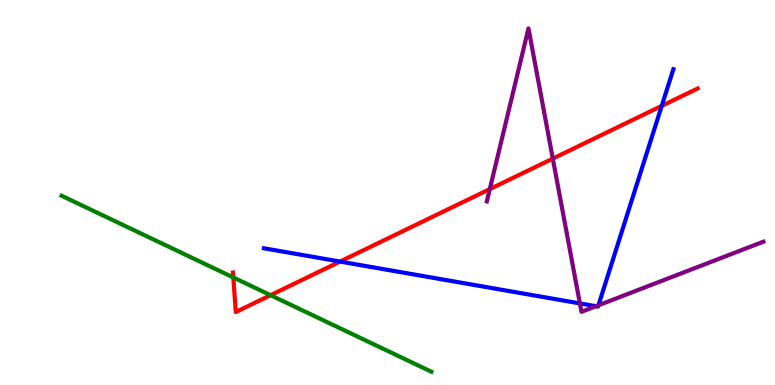[{'lines': ['blue', 'red'], 'intersections': [{'x': 4.39, 'y': 3.21}, {'x': 8.54, 'y': 7.25}]}, {'lines': ['green', 'red'], 'intersections': [{'x': 3.01, 'y': 2.79}, {'x': 3.49, 'y': 2.33}]}, {'lines': ['purple', 'red'], 'intersections': [{'x': 6.32, 'y': 5.09}, {'x': 7.13, 'y': 5.88}]}, {'lines': ['blue', 'green'], 'intersections': []}, {'lines': ['blue', 'purple'], 'intersections': [{'x': 7.48, 'y': 2.12}, {'x': 7.69, 'y': 2.05}, {'x': 7.72, 'y': 2.07}]}, {'lines': ['green', 'purple'], 'intersections': []}]